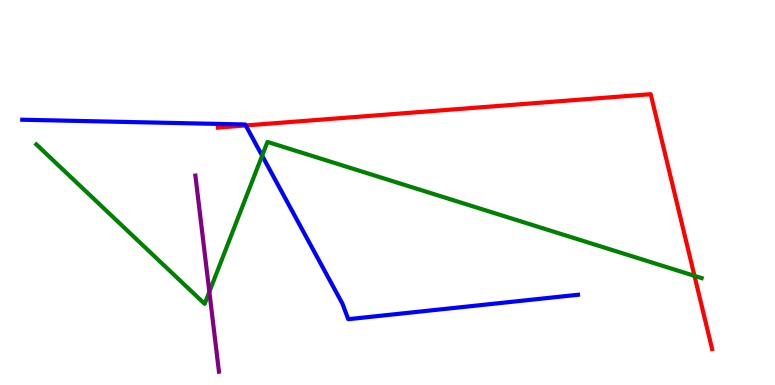[{'lines': ['blue', 'red'], 'intersections': [{'x': 3.17, 'y': 6.74}]}, {'lines': ['green', 'red'], 'intersections': [{'x': 8.96, 'y': 2.84}]}, {'lines': ['purple', 'red'], 'intersections': []}, {'lines': ['blue', 'green'], 'intersections': [{'x': 3.38, 'y': 5.96}]}, {'lines': ['blue', 'purple'], 'intersections': []}, {'lines': ['green', 'purple'], 'intersections': [{'x': 2.7, 'y': 2.42}]}]